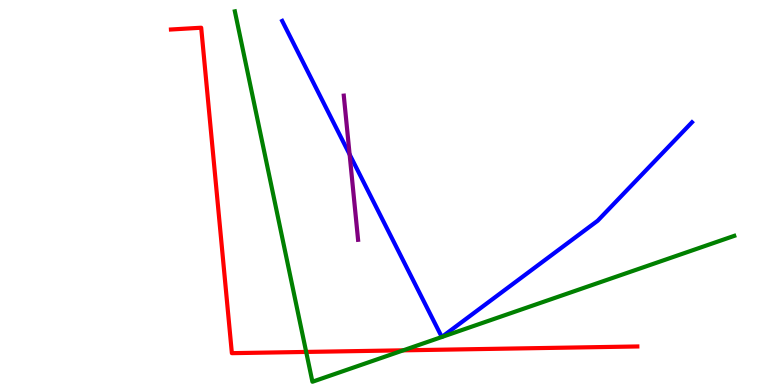[{'lines': ['blue', 'red'], 'intersections': []}, {'lines': ['green', 'red'], 'intersections': [{'x': 3.95, 'y': 0.859}, {'x': 5.2, 'y': 0.9}]}, {'lines': ['purple', 'red'], 'intersections': []}, {'lines': ['blue', 'green'], 'intersections': []}, {'lines': ['blue', 'purple'], 'intersections': [{'x': 4.51, 'y': 5.99}]}, {'lines': ['green', 'purple'], 'intersections': []}]